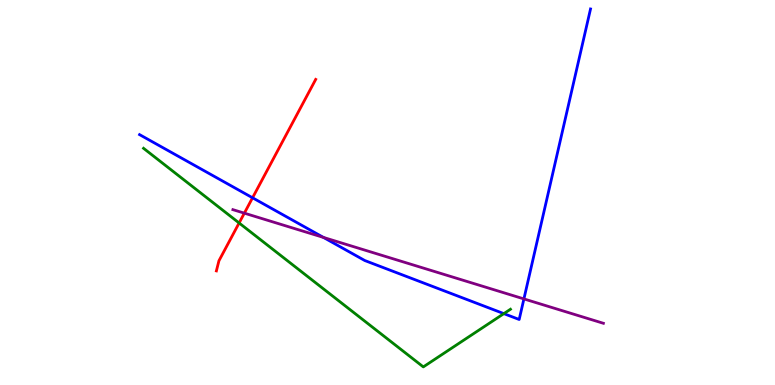[{'lines': ['blue', 'red'], 'intersections': [{'x': 3.26, 'y': 4.86}]}, {'lines': ['green', 'red'], 'intersections': [{'x': 3.09, 'y': 4.21}]}, {'lines': ['purple', 'red'], 'intersections': [{'x': 3.15, 'y': 4.46}]}, {'lines': ['blue', 'green'], 'intersections': [{'x': 6.5, 'y': 1.85}]}, {'lines': ['blue', 'purple'], 'intersections': [{'x': 4.17, 'y': 3.83}, {'x': 6.76, 'y': 2.24}]}, {'lines': ['green', 'purple'], 'intersections': []}]